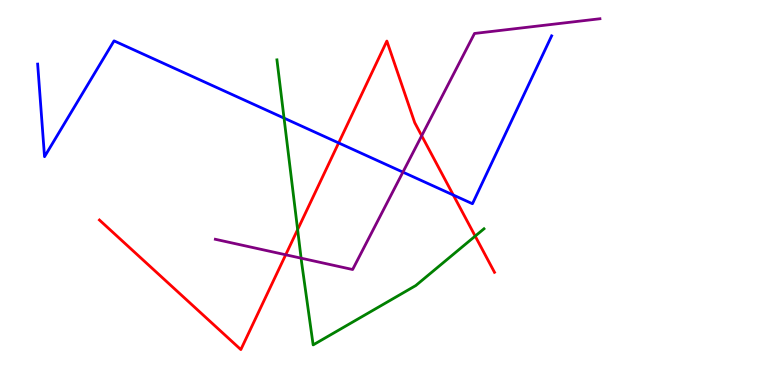[{'lines': ['blue', 'red'], 'intersections': [{'x': 4.37, 'y': 6.29}, {'x': 5.85, 'y': 4.93}]}, {'lines': ['green', 'red'], 'intersections': [{'x': 3.84, 'y': 4.04}, {'x': 6.13, 'y': 3.87}]}, {'lines': ['purple', 'red'], 'intersections': [{'x': 3.69, 'y': 3.38}, {'x': 5.44, 'y': 6.47}]}, {'lines': ['blue', 'green'], 'intersections': [{'x': 3.66, 'y': 6.93}]}, {'lines': ['blue', 'purple'], 'intersections': [{'x': 5.2, 'y': 5.53}]}, {'lines': ['green', 'purple'], 'intersections': [{'x': 3.89, 'y': 3.29}]}]